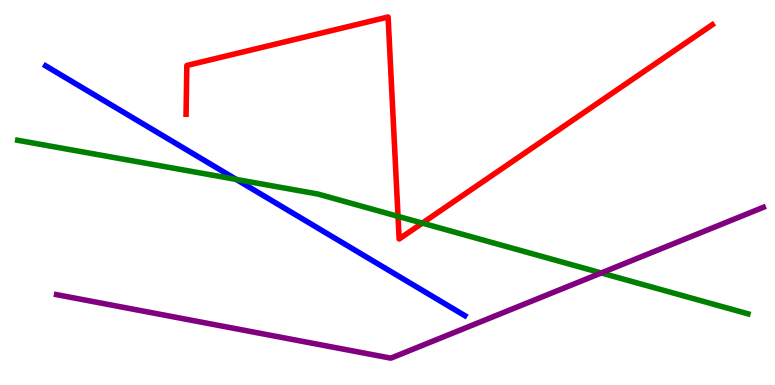[{'lines': ['blue', 'red'], 'intersections': []}, {'lines': ['green', 'red'], 'intersections': [{'x': 5.14, 'y': 4.38}, {'x': 5.45, 'y': 4.2}]}, {'lines': ['purple', 'red'], 'intersections': []}, {'lines': ['blue', 'green'], 'intersections': [{'x': 3.05, 'y': 5.34}]}, {'lines': ['blue', 'purple'], 'intersections': []}, {'lines': ['green', 'purple'], 'intersections': [{'x': 7.76, 'y': 2.91}]}]